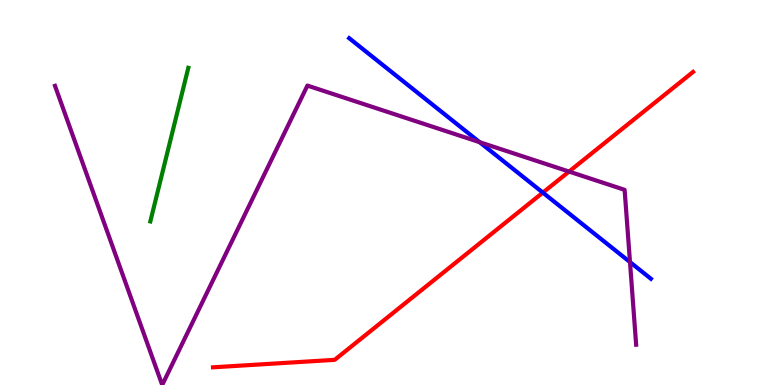[{'lines': ['blue', 'red'], 'intersections': [{'x': 7.0, 'y': 5.0}]}, {'lines': ['green', 'red'], 'intersections': []}, {'lines': ['purple', 'red'], 'intersections': [{'x': 7.34, 'y': 5.54}]}, {'lines': ['blue', 'green'], 'intersections': []}, {'lines': ['blue', 'purple'], 'intersections': [{'x': 6.19, 'y': 6.31}, {'x': 8.13, 'y': 3.19}]}, {'lines': ['green', 'purple'], 'intersections': []}]